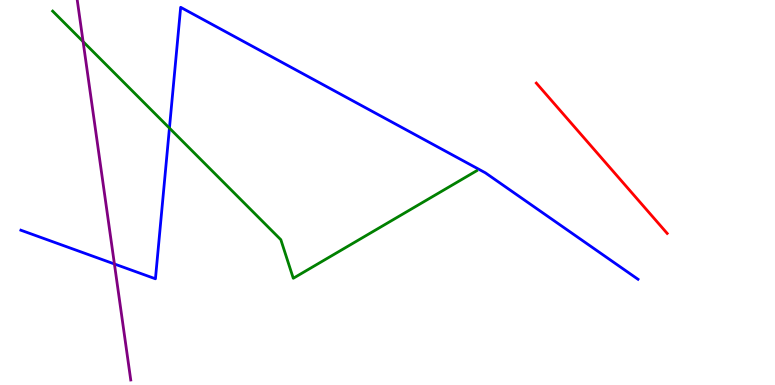[{'lines': ['blue', 'red'], 'intersections': []}, {'lines': ['green', 'red'], 'intersections': []}, {'lines': ['purple', 'red'], 'intersections': []}, {'lines': ['blue', 'green'], 'intersections': [{'x': 2.19, 'y': 6.67}]}, {'lines': ['blue', 'purple'], 'intersections': [{'x': 1.48, 'y': 3.14}]}, {'lines': ['green', 'purple'], 'intersections': [{'x': 1.07, 'y': 8.92}]}]